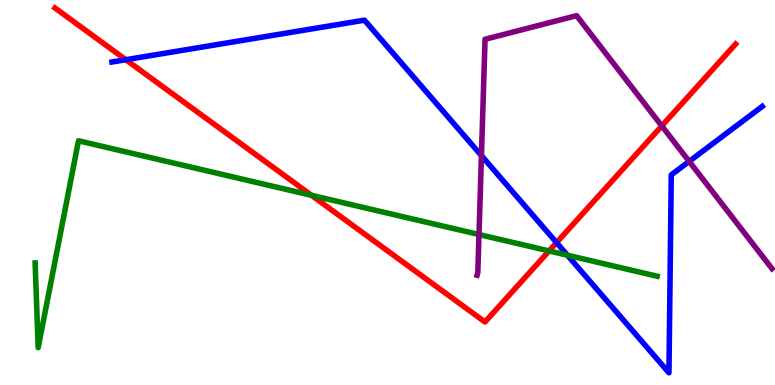[{'lines': ['blue', 'red'], 'intersections': [{'x': 1.62, 'y': 8.45}, {'x': 7.18, 'y': 3.7}]}, {'lines': ['green', 'red'], 'intersections': [{'x': 4.02, 'y': 4.93}, {'x': 7.08, 'y': 3.48}]}, {'lines': ['purple', 'red'], 'intersections': [{'x': 8.54, 'y': 6.73}]}, {'lines': ['blue', 'green'], 'intersections': [{'x': 7.32, 'y': 3.37}]}, {'lines': ['blue', 'purple'], 'intersections': [{'x': 6.21, 'y': 5.96}, {'x': 8.89, 'y': 5.81}]}, {'lines': ['green', 'purple'], 'intersections': [{'x': 6.18, 'y': 3.91}]}]